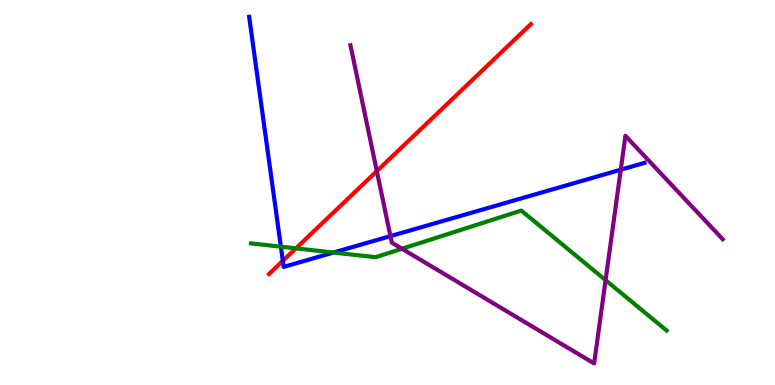[{'lines': ['blue', 'red'], 'intersections': [{'x': 3.65, 'y': 3.22}]}, {'lines': ['green', 'red'], 'intersections': [{'x': 3.82, 'y': 3.55}]}, {'lines': ['purple', 'red'], 'intersections': [{'x': 4.86, 'y': 5.55}]}, {'lines': ['blue', 'green'], 'intersections': [{'x': 3.62, 'y': 3.59}, {'x': 4.3, 'y': 3.44}]}, {'lines': ['blue', 'purple'], 'intersections': [{'x': 5.04, 'y': 3.87}, {'x': 8.01, 'y': 5.59}]}, {'lines': ['green', 'purple'], 'intersections': [{'x': 5.19, 'y': 3.54}, {'x': 7.81, 'y': 2.72}]}]